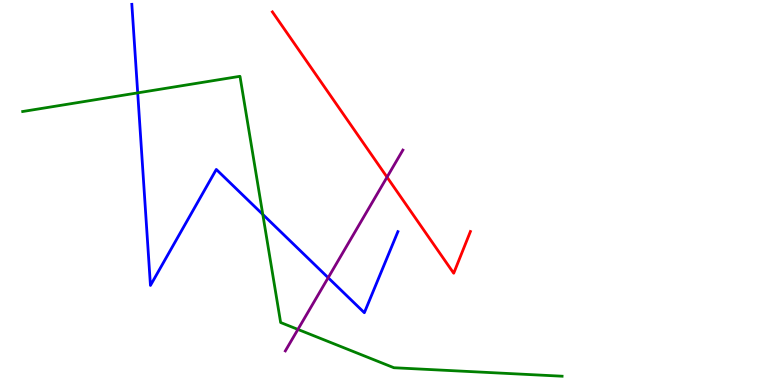[{'lines': ['blue', 'red'], 'intersections': []}, {'lines': ['green', 'red'], 'intersections': []}, {'lines': ['purple', 'red'], 'intersections': [{'x': 4.99, 'y': 5.4}]}, {'lines': ['blue', 'green'], 'intersections': [{'x': 1.78, 'y': 7.59}, {'x': 3.39, 'y': 4.43}]}, {'lines': ['blue', 'purple'], 'intersections': [{'x': 4.23, 'y': 2.79}]}, {'lines': ['green', 'purple'], 'intersections': [{'x': 3.84, 'y': 1.44}]}]